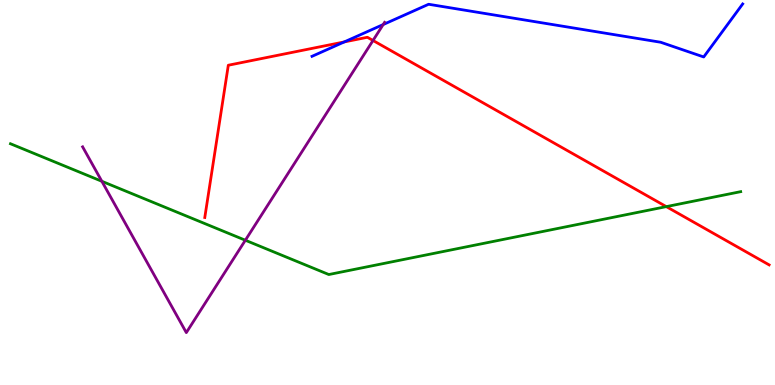[{'lines': ['blue', 'red'], 'intersections': [{'x': 4.44, 'y': 8.91}]}, {'lines': ['green', 'red'], 'intersections': [{'x': 8.6, 'y': 4.63}]}, {'lines': ['purple', 'red'], 'intersections': [{'x': 4.81, 'y': 8.95}]}, {'lines': ['blue', 'green'], 'intersections': []}, {'lines': ['blue', 'purple'], 'intersections': [{'x': 4.94, 'y': 9.36}]}, {'lines': ['green', 'purple'], 'intersections': [{'x': 1.31, 'y': 5.29}, {'x': 3.17, 'y': 3.76}]}]